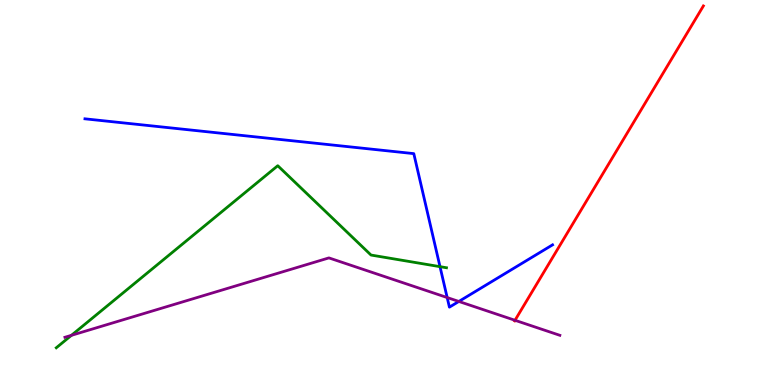[{'lines': ['blue', 'red'], 'intersections': []}, {'lines': ['green', 'red'], 'intersections': []}, {'lines': ['purple', 'red'], 'intersections': [{'x': 6.65, 'y': 1.68}]}, {'lines': ['blue', 'green'], 'intersections': [{'x': 5.68, 'y': 3.07}]}, {'lines': ['blue', 'purple'], 'intersections': [{'x': 5.77, 'y': 2.27}, {'x': 5.92, 'y': 2.17}]}, {'lines': ['green', 'purple'], 'intersections': [{'x': 0.922, 'y': 1.29}]}]